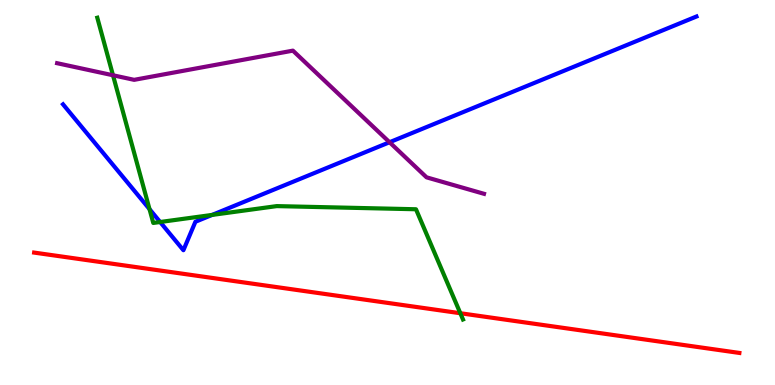[{'lines': ['blue', 'red'], 'intersections': []}, {'lines': ['green', 'red'], 'intersections': [{'x': 5.94, 'y': 1.86}]}, {'lines': ['purple', 'red'], 'intersections': []}, {'lines': ['blue', 'green'], 'intersections': [{'x': 1.93, 'y': 4.57}, {'x': 2.07, 'y': 4.23}, {'x': 2.74, 'y': 4.42}]}, {'lines': ['blue', 'purple'], 'intersections': [{'x': 5.03, 'y': 6.31}]}, {'lines': ['green', 'purple'], 'intersections': [{'x': 1.46, 'y': 8.05}]}]